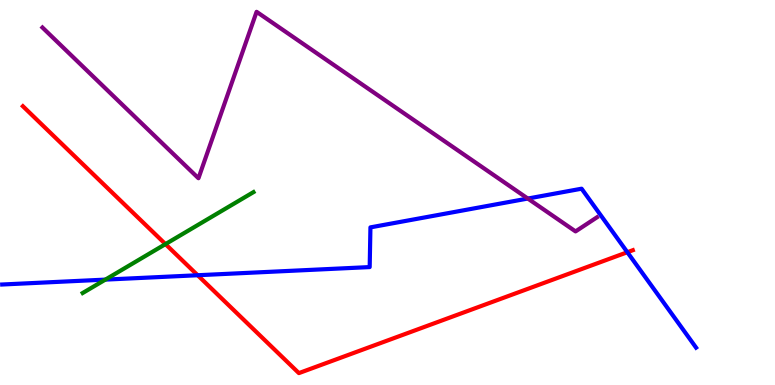[{'lines': ['blue', 'red'], 'intersections': [{'x': 2.55, 'y': 2.85}, {'x': 8.09, 'y': 3.45}]}, {'lines': ['green', 'red'], 'intersections': [{'x': 2.14, 'y': 3.66}]}, {'lines': ['purple', 'red'], 'intersections': []}, {'lines': ['blue', 'green'], 'intersections': [{'x': 1.36, 'y': 2.74}]}, {'lines': ['blue', 'purple'], 'intersections': [{'x': 6.81, 'y': 4.84}]}, {'lines': ['green', 'purple'], 'intersections': []}]